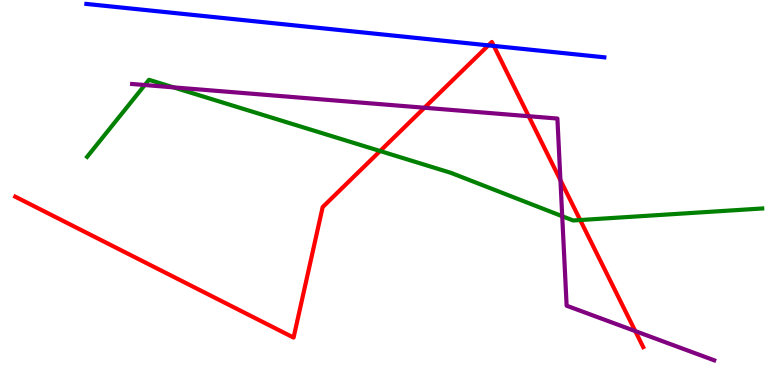[{'lines': ['blue', 'red'], 'intersections': [{'x': 6.3, 'y': 8.82}, {'x': 6.37, 'y': 8.81}]}, {'lines': ['green', 'red'], 'intersections': [{'x': 4.9, 'y': 6.08}, {'x': 7.49, 'y': 4.29}]}, {'lines': ['purple', 'red'], 'intersections': [{'x': 5.48, 'y': 7.2}, {'x': 6.82, 'y': 6.98}, {'x': 7.23, 'y': 5.32}, {'x': 8.2, 'y': 1.4}]}, {'lines': ['blue', 'green'], 'intersections': []}, {'lines': ['blue', 'purple'], 'intersections': []}, {'lines': ['green', 'purple'], 'intersections': [{'x': 1.87, 'y': 7.79}, {'x': 2.24, 'y': 7.73}, {'x': 7.25, 'y': 4.38}]}]